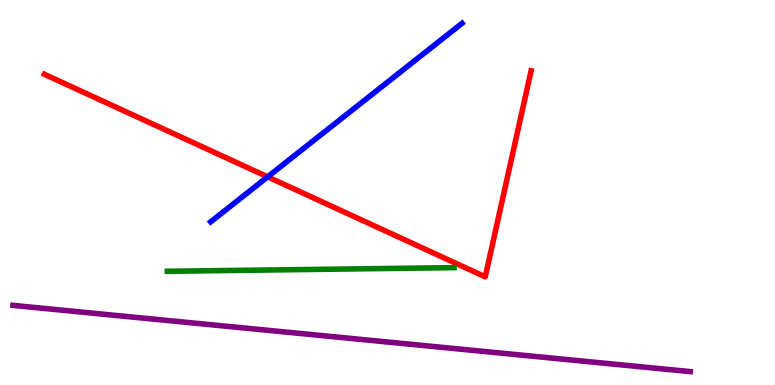[{'lines': ['blue', 'red'], 'intersections': [{'x': 3.45, 'y': 5.41}]}, {'lines': ['green', 'red'], 'intersections': []}, {'lines': ['purple', 'red'], 'intersections': []}, {'lines': ['blue', 'green'], 'intersections': []}, {'lines': ['blue', 'purple'], 'intersections': []}, {'lines': ['green', 'purple'], 'intersections': []}]